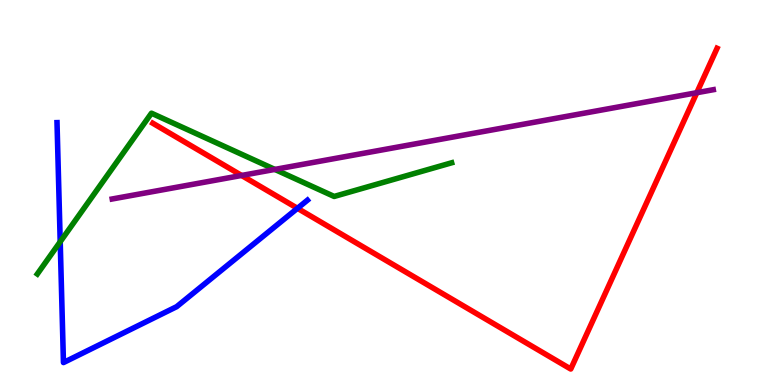[{'lines': ['blue', 'red'], 'intersections': [{'x': 3.84, 'y': 4.59}]}, {'lines': ['green', 'red'], 'intersections': []}, {'lines': ['purple', 'red'], 'intersections': [{'x': 3.12, 'y': 5.44}, {'x': 8.99, 'y': 7.59}]}, {'lines': ['blue', 'green'], 'intersections': [{'x': 0.777, 'y': 3.72}]}, {'lines': ['blue', 'purple'], 'intersections': []}, {'lines': ['green', 'purple'], 'intersections': [{'x': 3.55, 'y': 5.6}]}]